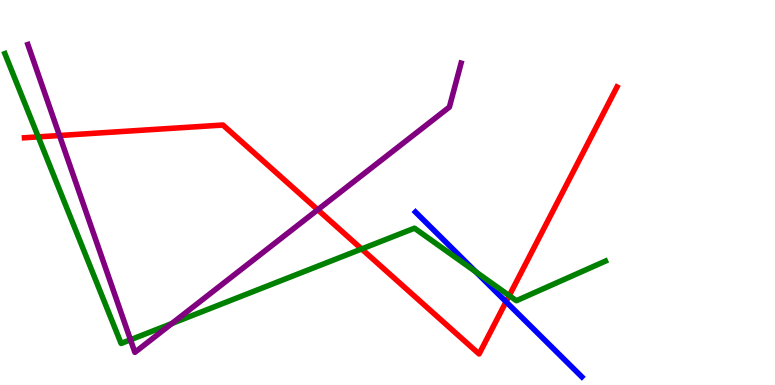[{'lines': ['blue', 'red'], 'intersections': [{'x': 6.53, 'y': 2.16}]}, {'lines': ['green', 'red'], 'intersections': [{'x': 0.494, 'y': 6.44}, {'x': 4.67, 'y': 3.53}, {'x': 6.57, 'y': 2.32}]}, {'lines': ['purple', 'red'], 'intersections': [{'x': 0.768, 'y': 6.48}, {'x': 4.1, 'y': 4.55}]}, {'lines': ['blue', 'green'], 'intersections': [{'x': 6.14, 'y': 2.94}]}, {'lines': ['blue', 'purple'], 'intersections': []}, {'lines': ['green', 'purple'], 'intersections': [{'x': 1.68, 'y': 1.18}, {'x': 2.22, 'y': 1.6}]}]